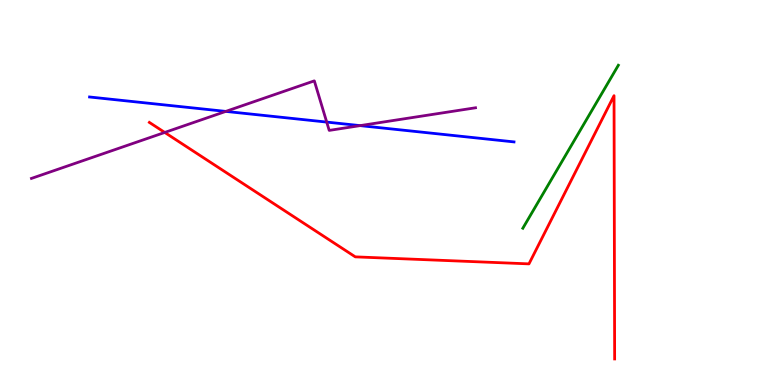[{'lines': ['blue', 'red'], 'intersections': []}, {'lines': ['green', 'red'], 'intersections': []}, {'lines': ['purple', 'red'], 'intersections': [{'x': 2.13, 'y': 6.56}]}, {'lines': ['blue', 'green'], 'intersections': []}, {'lines': ['blue', 'purple'], 'intersections': [{'x': 2.91, 'y': 7.11}, {'x': 4.22, 'y': 6.83}, {'x': 4.65, 'y': 6.74}]}, {'lines': ['green', 'purple'], 'intersections': []}]